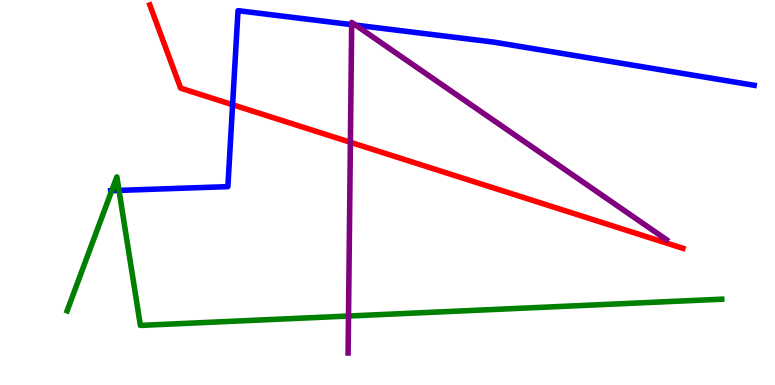[{'lines': ['blue', 'red'], 'intersections': [{'x': 3.0, 'y': 7.28}]}, {'lines': ['green', 'red'], 'intersections': []}, {'lines': ['purple', 'red'], 'intersections': [{'x': 4.52, 'y': 6.3}]}, {'lines': ['blue', 'green'], 'intersections': [{'x': 1.44, 'y': 5.05}, {'x': 1.54, 'y': 5.05}]}, {'lines': ['blue', 'purple'], 'intersections': [{'x': 4.54, 'y': 9.36}, {'x': 4.59, 'y': 9.35}]}, {'lines': ['green', 'purple'], 'intersections': [{'x': 4.5, 'y': 1.79}]}]